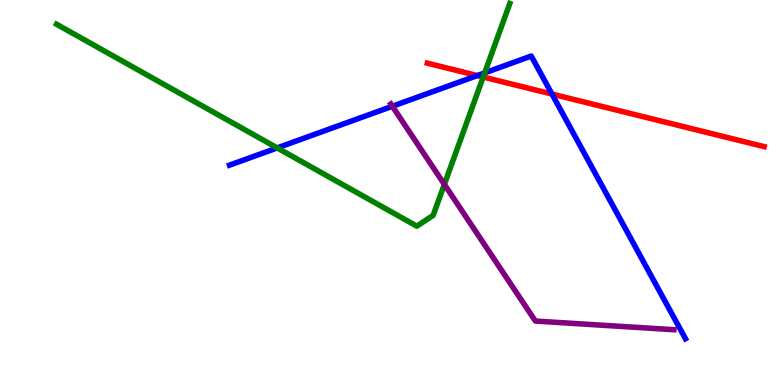[{'lines': ['blue', 'red'], 'intersections': [{'x': 6.16, 'y': 8.04}, {'x': 7.12, 'y': 7.56}]}, {'lines': ['green', 'red'], 'intersections': [{'x': 6.23, 'y': 8.0}]}, {'lines': ['purple', 'red'], 'intersections': []}, {'lines': ['blue', 'green'], 'intersections': [{'x': 3.58, 'y': 6.16}, {'x': 6.25, 'y': 8.11}]}, {'lines': ['blue', 'purple'], 'intersections': [{'x': 5.06, 'y': 7.24}]}, {'lines': ['green', 'purple'], 'intersections': [{'x': 5.73, 'y': 5.21}]}]